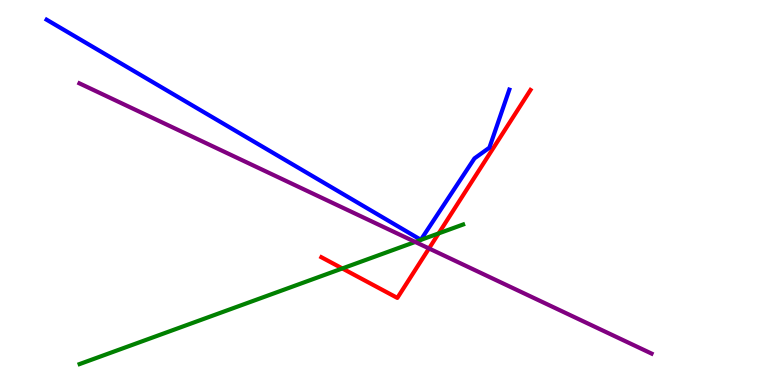[{'lines': ['blue', 'red'], 'intersections': []}, {'lines': ['green', 'red'], 'intersections': [{'x': 4.42, 'y': 3.03}, {'x': 5.66, 'y': 3.94}]}, {'lines': ['purple', 'red'], 'intersections': [{'x': 5.54, 'y': 3.55}]}, {'lines': ['blue', 'green'], 'intersections': []}, {'lines': ['blue', 'purple'], 'intersections': []}, {'lines': ['green', 'purple'], 'intersections': [{'x': 5.36, 'y': 3.72}]}]